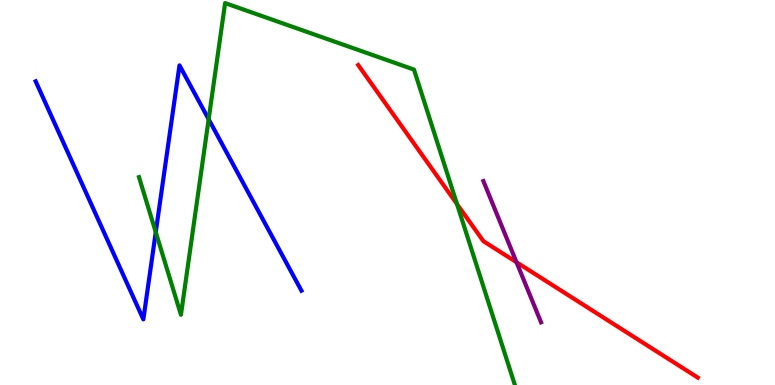[{'lines': ['blue', 'red'], 'intersections': []}, {'lines': ['green', 'red'], 'intersections': [{'x': 5.9, 'y': 4.7}]}, {'lines': ['purple', 'red'], 'intersections': [{'x': 6.66, 'y': 3.19}]}, {'lines': ['blue', 'green'], 'intersections': [{'x': 2.01, 'y': 3.97}, {'x': 2.69, 'y': 6.9}]}, {'lines': ['blue', 'purple'], 'intersections': []}, {'lines': ['green', 'purple'], 'intersections': []}]